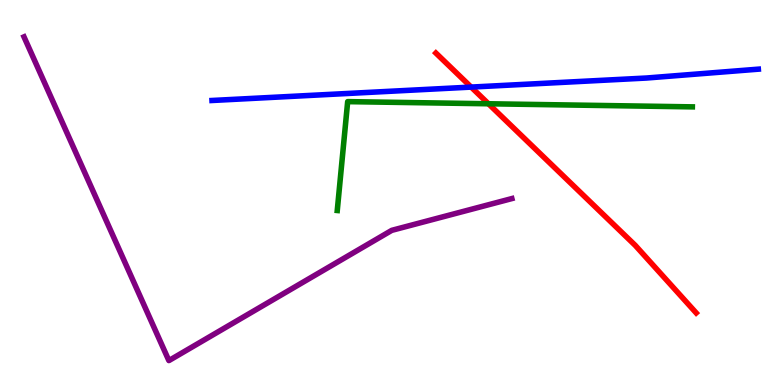[{'lines': ['blue', 'red'], 'intersections': [{'x': 6.08, 'y': 7.74}]}, {'lines': ['green', 'red'], 'intersections': [{'x': 6.3, 'y': 7.3}]}, {'lines': ['purple', 'red'], 'intersections': []}, {'lines': ['blue', 'green'], 'intersections': []}, {'lines': ['blue', 'purple'], 'intersections': []}, {'lines': ['green', 'purple'], 'intersections': []}]